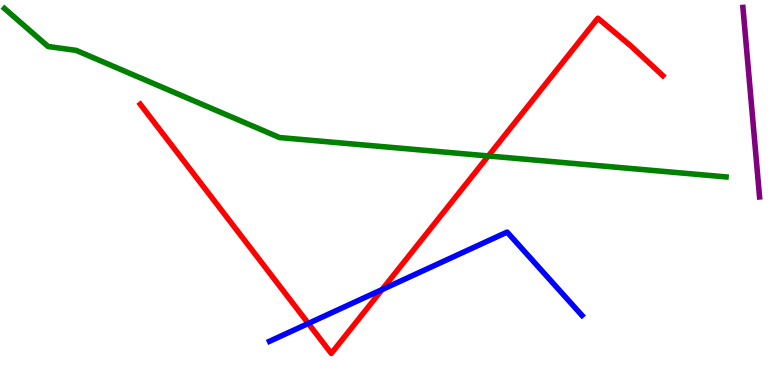[{'lines': ['blue', 'red'], 'intersections': [{'x': 3.98, 'y': 1.6}, {'x': 4.93, 'y': 2.48}]}, {'lines': ['green', 'red'], 'intersections': [{'x': 6.3, 'y': 5.95}]}, {'lines': ['purple', 'red'], 'intersections': []}, {'lines': ['blue', 'green'], 'intersections': []}, {'lines': ['blue', 'purple'], 'intersections': []}, {'lines': ['green', 'purple'], 'intersections': []}]